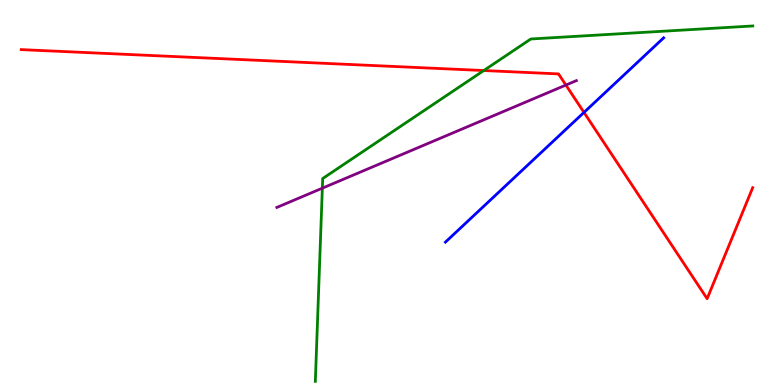[{'lines': ['blue', 'red'], 'intersections': [{'x': 7.54, 'y': 7.08}]}, {'lines': ['green', 'red'], 'intersections': [{'x': 6.24, 'y': 8.17}]}, {'lines': ['purple', 'red'], 'intersections': [{'x': 7.3, 'y': 7.79}]}, {'lines': ['blue', 'green'], 'intersections': []}, {'lines': ['blue', 'purple'], 'intersections': []}, {'lines': ['green', 'purple'], 'intersections': [{'x': 4.16, 'y': 5.11}]}]